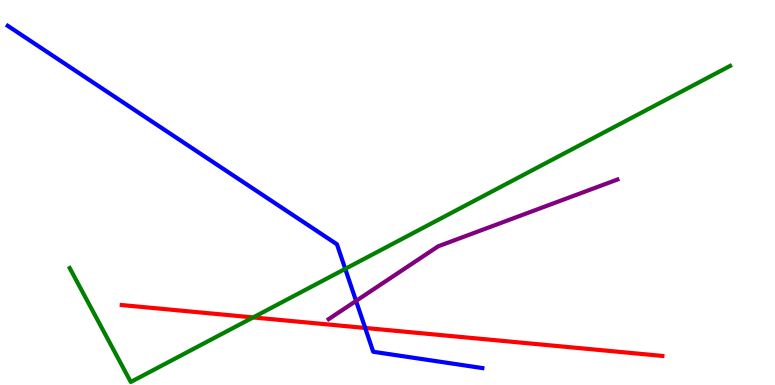[{'lines': ['blue', 'red'], 'intersections': [{'x': 4.71, 'y': 1.48}]}, {'lines': ['green', 'red'], 'intersections': [{'x': 3.27, 'y': 1.76}]}, {'lines': ['purple', 'red'], 'intersections': []}, {'lines': ['blue', 'green'], 'intersections': [{'x': 4.45, 'y': 3.02}]}, {'lines': ['blue', 'purple'], 'intersections': [{'x': 4.59, 'y': 2.18}]}, {'lines': ['green', 'purple'], 'intersections': []}]